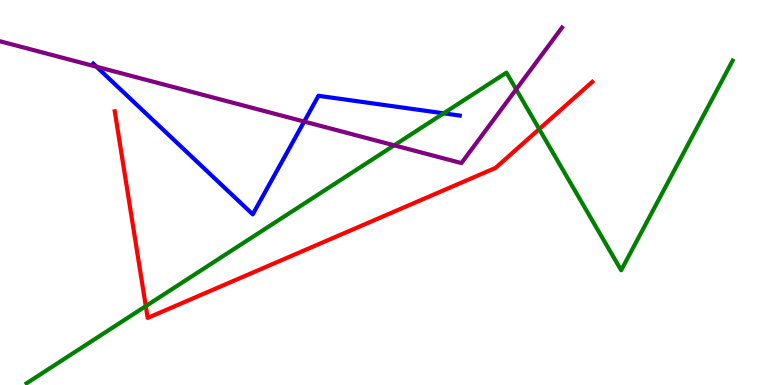[{'lines': ['blue', 'red'], 'intersections': []}, {'lines': ['green', 'red'], 'intersections': [{'x': 1.88, 'y': 2.05}, {'x': 6.96, 'y': 6.65}]}, {'lines': ['purple', 'red'], 'intersections': []}, {'lines': ['blue', 'green'], 'intersections': [{'x': 5.72, 'y': 7.06}]}, {'lines': ['blue', 'purple'], 'intersections': [{'x': 1.24, 'y': 8.27}, {'x': 3.93, 'y': 6.84}]}, {'lines': ['green', 'purple'], 'intersections': [{'x': 5.09, 'y': 6.23}, {'x': 6.66, 'y': 7.68}]}]